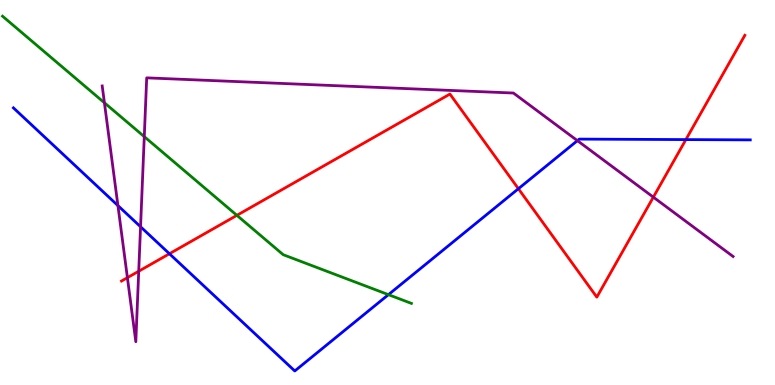[{'lines': ['blue', 'red'], 'intersections': [{'x': 2.19, 'y': 3.41}, {'x': 6.69, 'y': 5.1}, {'x': 8.85, 'y': 6.37}]}, {'lines': ['green', 'red'], 'intersections': [{'x': 3.06, 'y': 4.41}]}, {'lines': ['purple', 'red'], 'intersections': [{'x': 1.64, 'y': 2.79}, {'x': 1.79, 'y': 2.96}, {'x': 8.43, 'y': 4.88}]}, {'lines': ['blue', 'green'], 'intersections': [{'x': 5.01, 'y': 2.35}]}, {'lines': ['blue', 'purple'], 'intersections': [{'x': 1.52, 'y': 4.66}, {'x': 1.81, 'y': 4.11}, {'x': 7.45, 'y': 6.35}]}, {'lines': ['green', 'purple'], 'intersections': [{'x': 1.35, 'y': 7.33}, {'x': 1.86, 'y': 6.45}]}]